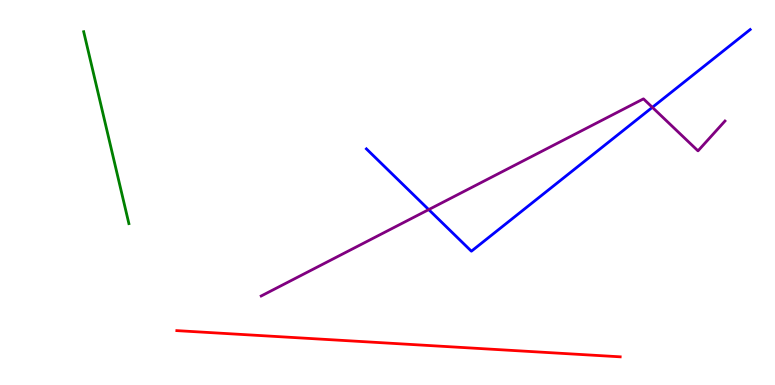[{'lines': ['blue', 'red'], 'intersections': []}, {'lines': ['green', 'red'], 'intersections': []}, {'lines': ['purple', 'red'], 'intersections': []}, {'lines': ['blue', 'green'], 'intersections': []}, {'lines': ['blue', 'purple'], 'intersections': [{'x': 5.53, 'y': 4.56}, {'x': 8.42, 'y': 7.21}]}, {'lines': ['green', 'purple'], 'intersections': []}]